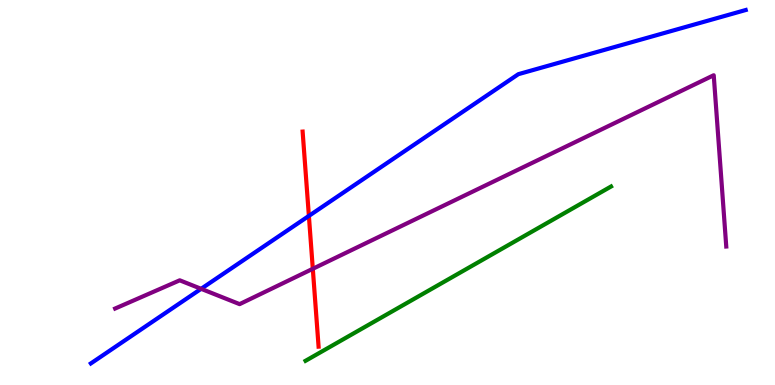[{'lines': ['blue', 'red'], 'intersections': [{'x': 3.99, 'y': 4.39}]}, {'lines': ['green', 'red'], 'intersections': []}, {'lines': ['purple', 'red'], 'intersections': [{'x': 4.04, 'y': 3.02}]}, {'lines': ['blue', 'green'], 'intersections': []}, {'lines': ['blue', 'purple'], 'intersections': [{'x': 2.6, 'y': 2.5}]}, {'lines': ['green', 'purple'], 'intersections': []}]